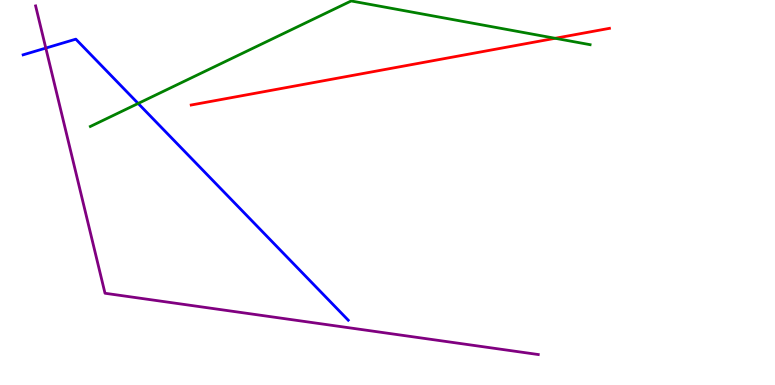[{'lines': ['blue', 'red'], 'intersections': []}, {'lines': ['green', 'red'], 'intersections': [{'x': 7.16, 'y': 9.01}]}, {'lines': ['purple', 'red'], 'intersections': []}, {'lines': ['blue', 'green'], 'intersections': [{'x': 1.78, 'y': 7.31}]}, {'lines': ['blue', 'purple'], 'intersections': [{'x': 0.591, 'y': 8.75}]}, {'lines': ['green', 'purple'], 'intersections': []}]